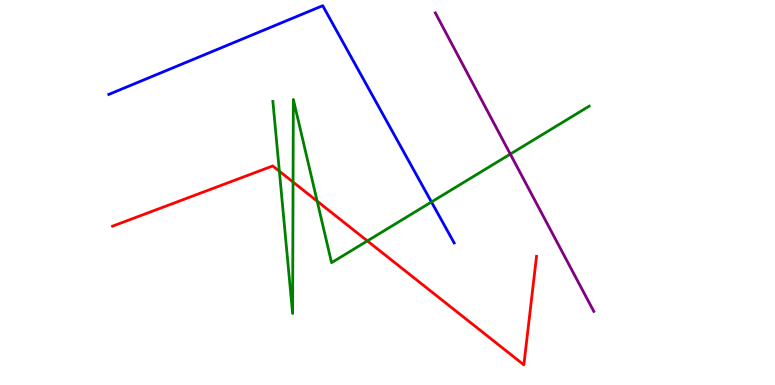[{'lines': ['blue', 'red'], 'intersections': []}, {'lines': ['green', 'red'], 'intersections': [{'x': 3.6, 'y': 5.55}, {'x': 3.78, 'y': 5.27}, {'x': 4.09, 'y': 4.78}, {'x': 4.74, 'y': 3.74}]}, {'lines': ['purple', 'red'], 'intersections': []}, {'lines': ['blue', 'green'], 'intersections': [{'x': 5.57, 'y': 4.75}]}, {'lines': ['blue', 'purple'], 'intersections': []}, {'lines': ['green', 'purple'], 'intersections': [{'x': 6.58, 'y': 6.0}]}]